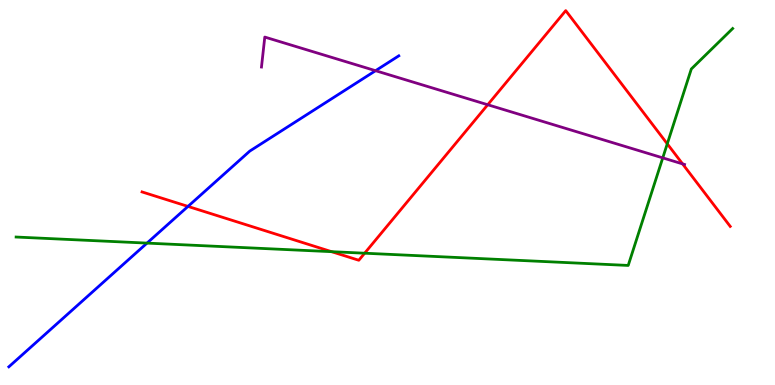[{'lines': ['blue', 'red'], 'intersections': [{'x': 2.43, 'y': 4.64}]}, {'lines': ['green', 'red'], 'intersections': [{'x': 4.28, 'y': 3.46}, {'x': 4.71, 'y': 3.42}, {'x': 8.61, 'y': 6.26}]}, {'lines': ['purple', 'red'], 'intersections': [{'x': 6.29, 'y': 7.28}, {'x': 8.81, 'y': 5.74}]}, {'lines': ['blue', 'green'], 'intersections': [{'x': 1.9, 'y': 3.69}]}, {'lines': ['blue', 'purple'], 'intersections': [{'x': 4.85, 'y': 8.16}]}, {'lines': ['green', 'purple'], 'intersections': [{'x': 8.55, 'y': 5.9}]}]